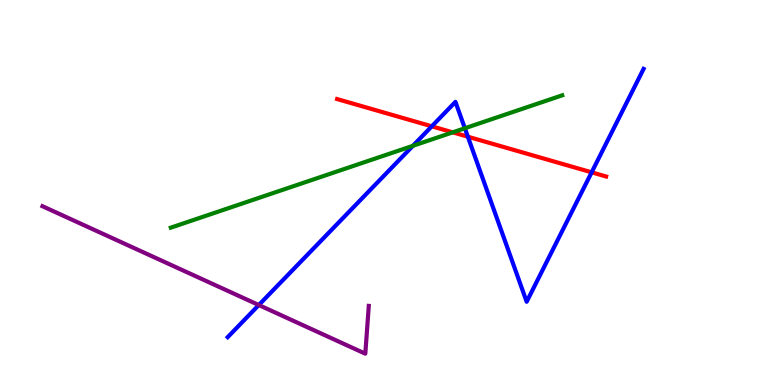[{'lines': ['blue', 'red'], 'intersections': [{'x': 5.57, 'y': 6.72}, {'x': 6.04, 'y': 6.45}, {'x': 7.63, 'y': 5.52}]}, {'lines': ['green', 'red'], 'intersections': [{'x': 5.84, 'y': 6.56}]}, {'lines': ['purple', 'red'], 'intersections': []}, {'lines': ['blue', 'green'], 'intersections': [{'x': 5.33, 'y': 6.21}, {'x': 6.0, 'y': 6.67}]}, {'lines': ['blue', 'purple'], 'intersections': [{'x': 3.34, 'y': 2.08}]}, {'lines': ['green', 'purple'], 'intersections': []}]